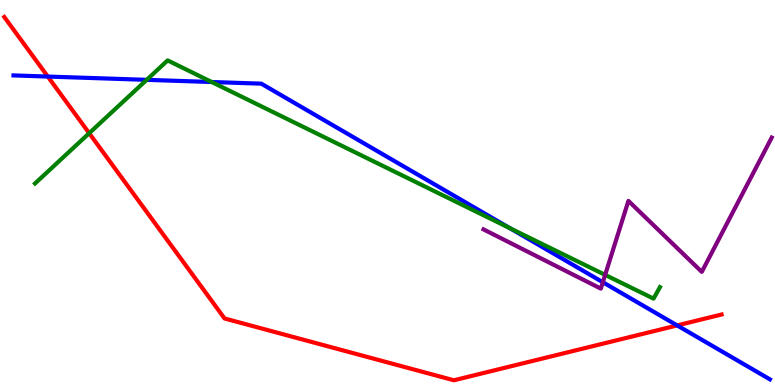[{'lines': ['blue', 'red'], 'intersections': [{'x': 0.617, 'y': 8.01}, {'x': 8.74, 'y': 1.55}]}, {'lines': ['green', 'red'], 'intersections': [{'x': 1.15, 'y': 6.54}]}, {'lines': ['purple', 'red'], 'intersections': []}, {'lines': ['blue', 'green'], 'intersections': [{'x': 1.89, 'y': 7.93}, {'x': 2.73, 'y': 7.87}, {'x': 6.58, 'y': 4.07}]}, {'lines': ['blue', 'purple'], 'intersections': [{'x': 7.78, 'y': 2.67}]}, {'lines': ['green', 'purple'], 'intersections': [{'x': 7.81, 'y': 2.86}]}]